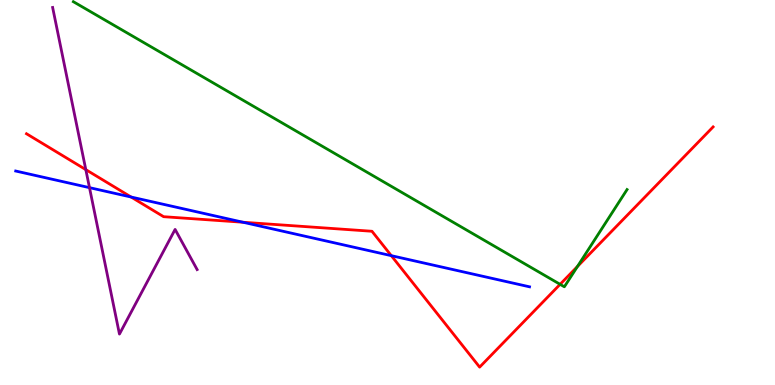[{'lines': ['blue', 'red'], 'intersections': [{'x': 1.69, 'y': 4.88}, {'x': 3.14, 'y': 4.23}, {'x': 5.05, 'y': 3.36}]}, {'lines': ['green', 'red'], 'intersections': [{'x': 7.23, 'y': 2.61}, {'x': 7.45, 'y': 3.08}]}, {'lines': ['purple', 'red'], 'intersections': [{'x': 1.11, 'y': 5.59}]}, {'lines': ['blue', 'green'], 'intersections': []}, {'lines': ['blue', 'purple'], 'intersections': [{'x': 1.15, 'y': 5.13}]}, {'lines': ['green', 'purple'], 'intersections': []}]